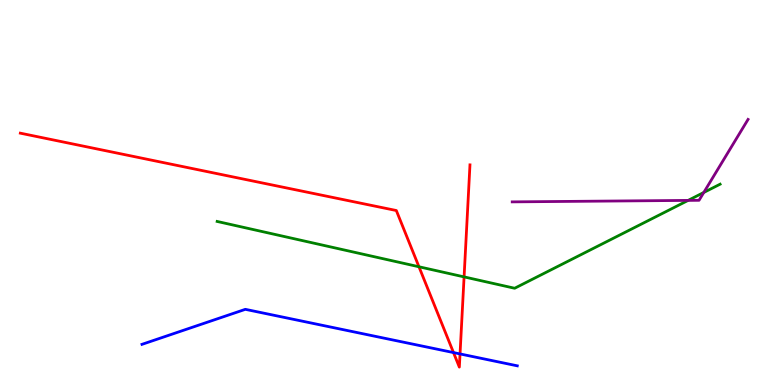[{'lines': ['blue', 'red'], 'intersections': [{'x': 5.85, 'y': 0.842}, {'x': 5.94, 'y': 0.807}]}, {'lines': ['green', 'red'], 'intersections': [{'x': 5.41, 'y': 3.07}, {'x': 5.99, 'y': 2.81}]}, {'lines': ['purple', 'red'], 'intersections': []}, {'lines': ['blue', 'green'], 'intersections': []}, {'lines': ['blue', 'purple'], 'intersections': []}, {'lines': ['green', 'purple'], 'intersections': [{'x': 8.88, 'y': 4.79}, {'x': 9.08, 'y': 5.0}]}]